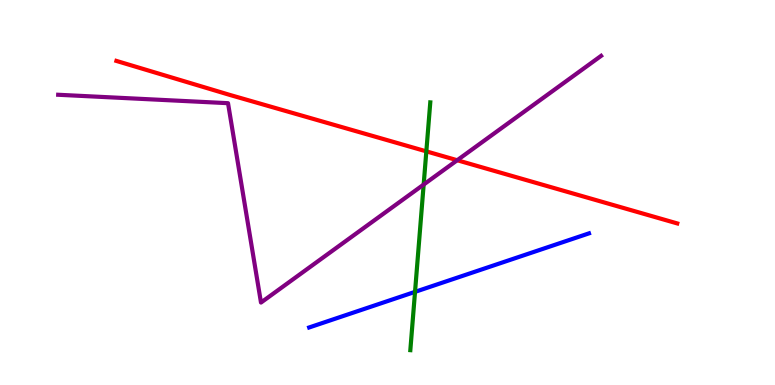[{'lines': ['blue', 'red'], 'intersections': []}, {'lines': ['green', 'red'], 'intersections': [{'x': 5.5, 'y': 6.07}]}, {'lines': ['purple', 'red'], 'intersections': [{'x': 5.9, 'y': 5.84}]}, {'lines': ['blue', 'green'], 'intersections': [{'x': 5.36, 'y': 2.42}]}, {'lines': ['blue', 'purple'], 'intersections': []}, {'lines': ['green', 'purple'], 'intersections': [{'x': 5.47, 'y': 5.21}]}]